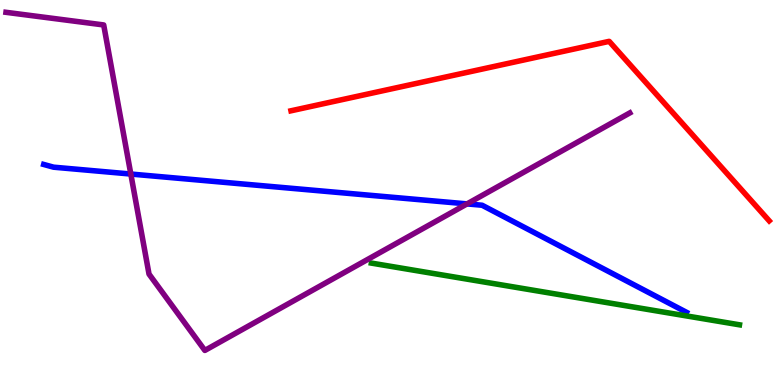[{'lines': ['blue', 'red'], 'intersections': []}, {'lines': ['green', 'red'], 'intersections': []}, {'lines': ['purple', 'red'], 'intersections': []}, {'lines': ['blue', 'green'], 'intersections': []}, {'lines': ['blue', 'purple'], 'intersections': [{'x': 1.69, 'y': 5.48}, {'x': 6.03, 'y': 4.7}]}, {'lines': ['green', 'purple'], 'intersections': []}]